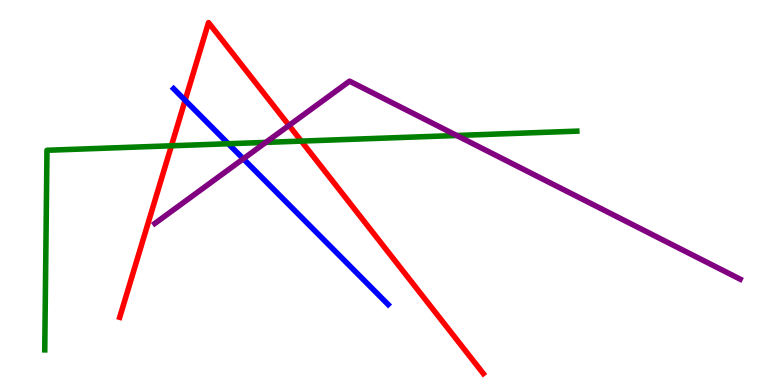[{'lines': ['blue', 'red'], 'intersections': [{'x': 2.39, 'y': 7.4}]}, {'lines': ['green', 'red'], 'intersections': [{'x': 2.21, 'y': 6.21}, {'x': 3.89, 'y': 6.34}]}, {'lines': ['purple', 'red'], 'intersections': [{'x': 3.73, 'y': 6.74}]}, {'lines': ['blue', 'green'], 'intersections': [{'x': 2.95, 'y': 6.27}]}, {'lines': ['blue', 'purple'], 'intersections': [{'x': 3.14, 'y': 5.88}]}, {'lines': ['green', 'purple'], 'intersections': [{'x': 3.43, 'y': 6.3}, {'x': 5.89, 'y': 6.48}]}]